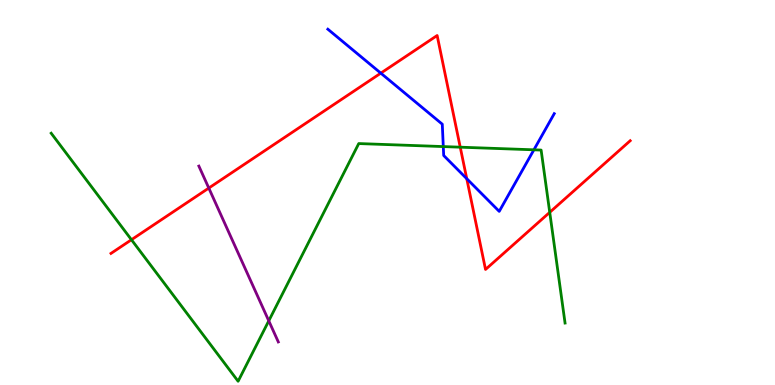[{'lines': ['blue', 'red'], 'intersections': [{'x': 4.91, 'y': 8.1}, {'x': 6.02, 'y': 5.36}]}, {'lines': ['green', 'red'], 'intersections': [{'x': 1.7, 'y': 3.77}, {'x': 5.94, 'y': 6.18}, {'x': 7.09, 'y': 4.48}]}, {'lines': ['purple', 'red'], 'intersections': [{'x': 2.69, 'y': 5.12}]}, {'lines': ['blue', 'green'], 'intersections': [{'x': 5.72, 'y': 6.19}, {'x': 6.89, 'y': 6.11}]}, {'lines': ['blue', 'purple'], 'intersections': []}, {'lines': ['green', 'purple'], 'intersections': [{'x': 3.47, 'y': 1.67}]}]